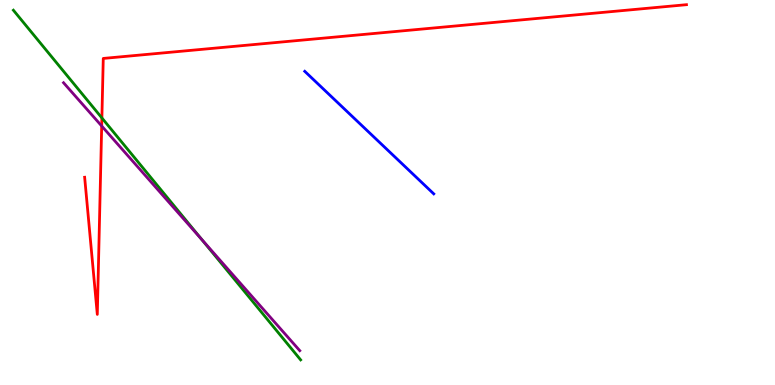[{'lines': ['blue', 'red'], 'intersections': []}, {'lines': ['green', 'red'], 'intersections': [{'x': 1.31, 'y': 6.94}]}, {'lines': ['purple', 'red'], 'intersections': [{'x': 1.31, 'y': 6.73}]}, {'lines': ['blue', 'green'], 'intersections': []}, {'lines': ['blue', 'purple'], 'intersections': []}, {'lines': ['green', 'purple'], 'intersections': [{'x': 2.6, 'y': 3.78}]}]